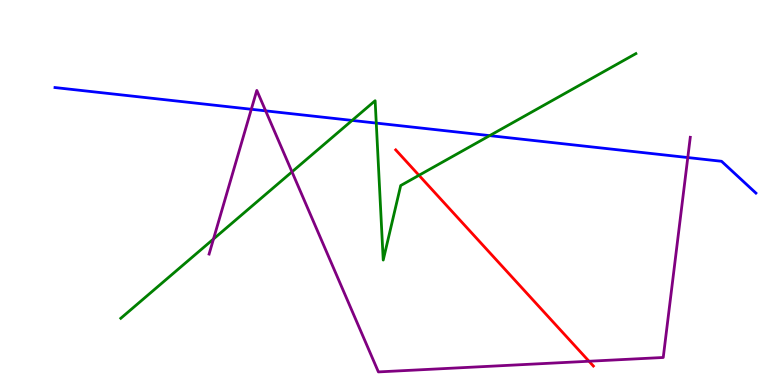[{'lines': ['blue', 'red'], 'intersections': []}, {'lines': ['green', 'red'], 'intersections': [{'x': 5.41, 'y': 5.45}]}, {'lines': ['purple', 'red'], 'intersections': [{'x': 7.6, 'y': 0.617}]}, {'lines': ['blue', 'green'], 'intersections': [{'x': 4.54, 'y': 6.87}, {'x': 4.86, 'y': 6.8}, {'x': 6.32, 'y': 6.48}]}, {'lines': ['blue', 'purple'], 'intersections': [{'x': 3.24, 'y': 7.16}, {'x': 3.43, 'y': 7.12}, {'x': 8.87, 'y': 5.91}]}, {'lines': ['green', 'purple'], 'intersections': [{'x': 2.75, 'y': 3.79}, {'x': 3.77, 'y': 5.54}]}]